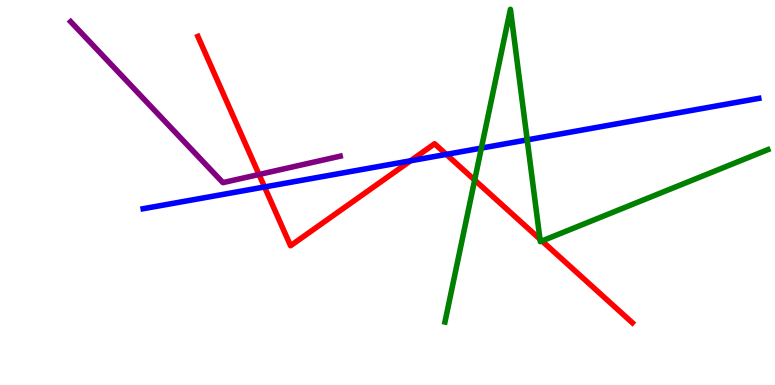[{'lines': ['blue', 'red'], 'intersections': [{'x': 3.41, 'y': 5.14}, {'x': 5.3, 'y': 5.82}, {'x': 5.76, 'y': 5.99}]}, {'lines': ['green', 'red'], 'intersections': [{'x': 6.12, 'y': 5.32}, {'x': 6.97, 'y': 3.79}, {'x': 6.99, 'y': 3.74}]}, {'lines': ['purple', 'red'], 'intersections': [{'x': 3.34, 'y': 5.47}]}, {'lines': ['blue', 'green'], 'intersections': [{'x': 6.21, 'y': 6.15}, {'x': 6.8, 'y': 6.37}]}, {'lines': ['blue', 'purple'], 'intersections': []}, {'lines': ['green', 'purple'], 'intersections': []}]